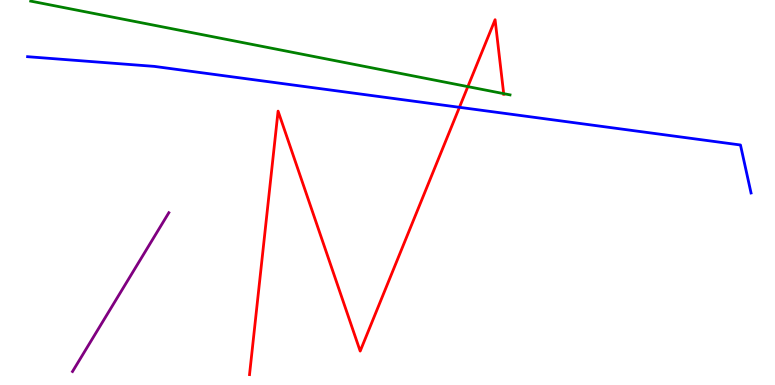[{'lines': ['blue', 'red'], 'intersections': [{'x': 5.93, 'y': 7.21}]}, {'lines': ['green', 'red'], 'intersections': [{'x': 6.04, 'y': 7.75}, {'x': 6.5, 'y': 7.57}]}, {'lines': ['purple', 'red'], 'intersections': []}, {'lines': ['blue', 'green'], 'intersections': []}, {'lines': ['blue', 'purple'], 'intersections': []}, {'lines': ['green', 'purple'], 'intersections': []}]